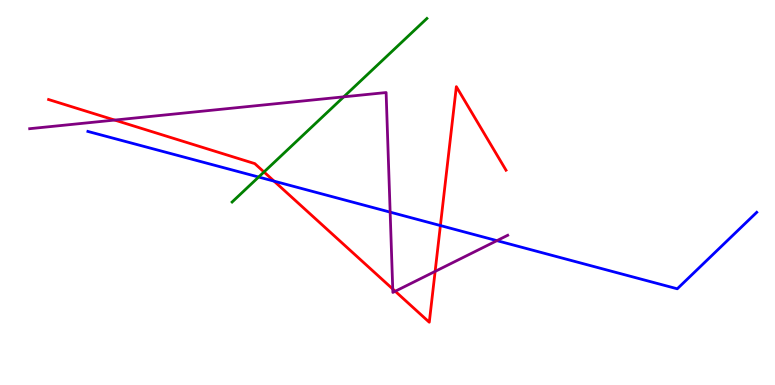[{'lines': ['blue', 'red'], 'intersections': [{'x': 3.54, 'y': 5.29}, {'x': 5.68, 'y': 4.14}]}, {'lines': ['green', 'red'], 'intersections': [{'x': 3.41, 'y': 5.53}]}, {'lines': ['purple', 'red'], 'intersections': [{'x': 1.48, 'y': 6.88}, {'x': 5.07, 'y': 2.49}, {'x': 5.1, 'y': 2.43}, {'x': 5.61, 'y': 2.95}]}, {'lines': ['blue', 'green'], 'intersections': [{'x': 3.34, 'y': 5.4}]}, {'lines': ['blue', 'purple'], 'intersections': [{'x': 5.03, 'y': 4.49}, {'x': 6.41, 'y': 3.75}]}, {'lines': ['green', 'purple'], 'intersections': [{'x': 4.44, 'y': 7.48}]}]